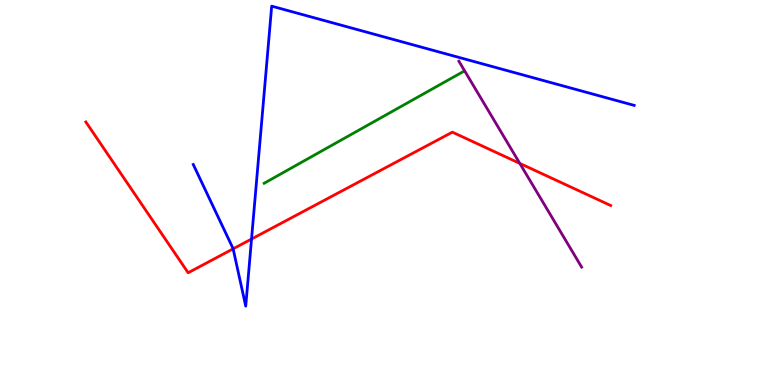[{'lines': ['blue', 'red'], 'intersections': [{'x': 3.01, 'y': 3.54}, {'x': 3.25, 'y': 3.79}]}, {'lines': ['green', 'red'], 'intersections': []}, {'lines': ['purple', 'red'], 'intersections': [{'x': 6.71, 'y': 5.76}]}, {'lines': ['blue', 'green'], 'intersections': []}, {'lines': ['blue', 'purple'], 'intersections': []}, {'lines': ['green', 'purple'], 'intersections': []}]